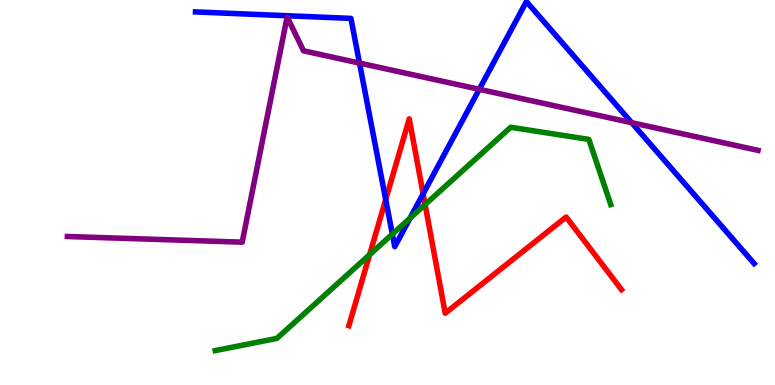[{'lines': ['blue', 'red'], 'intersections': [{'x': 4.98, 'y': 4.82}, {'x': 5.46, 'y': 4.97}]}, {'lines': ['green', 'red'], 'intersections': [{'x': 4.77, 'y': 3.39}, {'x': 5.49, 'y': 4.69}]}, {'lines': ['purple', 'red'], 'intersections': []}, {'lines': ['blue', 'green'], 'intersections': [{'x': 5.06, 'y': 3.92}, {'x': 5.29, 'y': 4.33}]}, {'lines': ['blue', 'purple'], 'intersections': [{'x': 4.64, 'y': 8.36}, {'x': 6.18, 'y': 7.68}, {'x': 8.15, 'y': 6.81}]}, {'lines': ['green', 'purple'], 'intersections': []}]